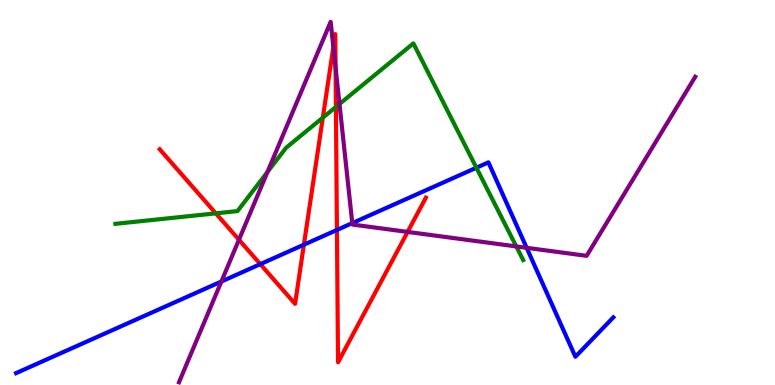[{'lines': ['blue', 'red'], 'intersections': [{'x': 3.36, 'y': 3.14}, {'x': 3.92, 'y': 3.64}, {'x': 4.35, 'y': 4.03}]}, {'lines': ['green', 'red'], 'intersections': [{'x': 2.78, 'y': 4.46}, {'x': 4.17, 'y': 6.94}, {'x': 4.33, 'y': 7.22}]}, {'lines': ['purple', 'red'], 'intersections': [{'x': 3.08, 'y': 3.77}, {'x': 4.3, 'y': 8.78}, {'x': 4.33, 'y': 8.24}, {'x': 5.26, 'y': 3.98}]}, {'lines': ['blue', 'green'], 'intersections': [{'x': 6.15, 'y': 5.64}]}, {'lines': ['blue', 'purple'], 'intersections': [{'x': 2.86, 'y': 2.69}, {'x': 4.55, 'y': 4.2}, {'x': 6.8, 'y': 3.56}]}, {'lines': ['green', 'purple'], 'intersections': [{'x': 3.45, 'y': 5.53}, {'x': 4.38, 'y': 7.3}, {'x': 6.66, 'y': 3.6}]}]